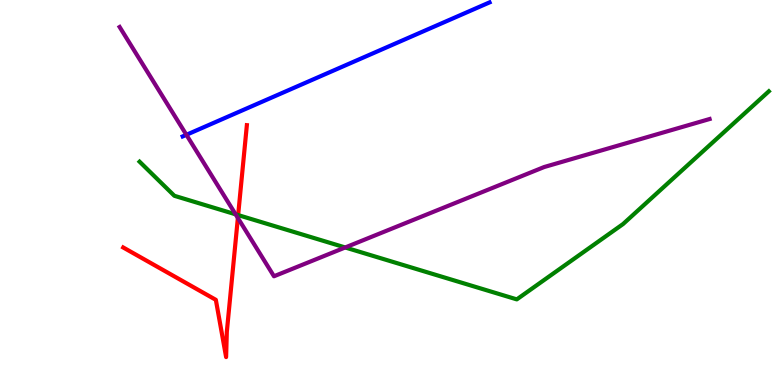[{'lines': ['blue', 'red'], 'intersections': []}, {'lines': ['green', 'red'], 'intersections': [{'x': 3.07, 'y': 4.41}]}, {'lines': ['purple', 'red'], 'intersections': [{'x': 3.07, 'y': 4.34}]}, {'lines': ['blue', 'green'], 'intersections': []}, {'lines': ['blue', 'purple'], 'intersections': [{'x': 2.4, 'y': 6.5}]}, {'lines': ['green', 'purple'], 'intersections': [{'x': 3.04, 'y': 4.43}, {'x': 4.45, 'y': 3.57}]}]